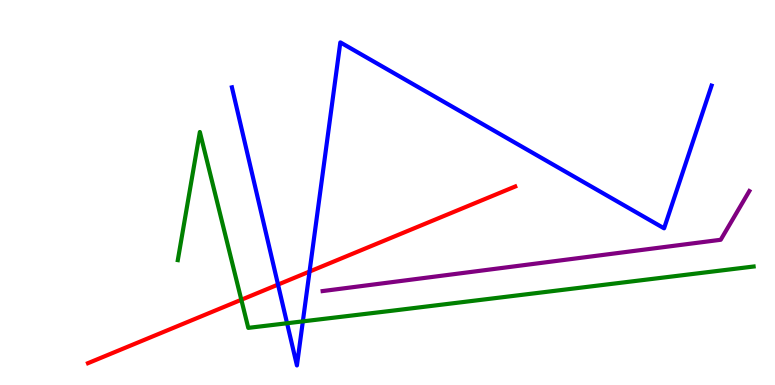[{'lines': ['blue', 'red'], 'intersections': [{'x': 3.59, 'y': 2.61}, {'x': 3.99, 'y': 2.95}]}, {'lines': ['green', 'red'], 'intersections': [{'x': 3.11, 'y': 2.21}]}, {'lines': ['purple', 'red'], 'intersections': []}, {'lines': ['blue', 'green'], 'intersections': [{'x': 3.7, 'y': 1.6}, {'x': 3.91, 'y': 1.65}]}, {'lines': ['blue', 'purple'], 'intersections': []}, {'lines': ['green', 'purple'], 'intersections': []}]